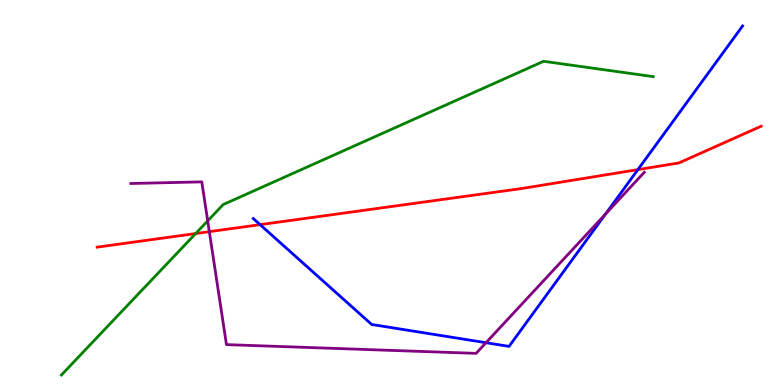[{'lines': ['blue', 'red'], 'intersections': [{'x': 3.36, 'y': 4.16}, {'x': 8.23, 'y': 5.59}]}, {'lines': ['green', 'red'], 'intersections': [{'x': 2.52, 'y': 3.93}]}, {'lines': ['purple', 'red'], 'intersections': [{'x': 2.7, 'y': 3.98}]}, {'lines': ['blue', 'green'], 'intersections': []}, {'lines': ['blue', 'purple'], 'intersections': [{'x': 6.27, 'y': 1.1}, {'x': 7.81, 'y': 4.44}]}, {'lines': ['green', 'purple'], 'intersections': [{'x': 2.68, 'y': 4.26}]}]